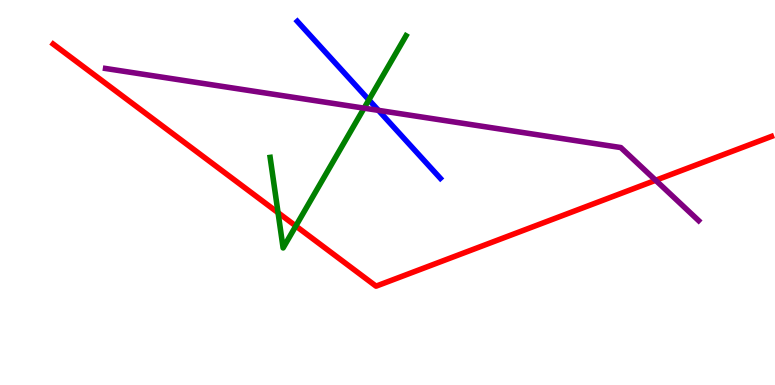[{'lines': ['blue', 'red'], 'intersections': []}, {'lines': ['green', 'red'], 'intersections': [{'x': 3.59, 'y': 4.48}, {'x': 3.82, 'y': 4.13}]}, {'lines': ['purple', 'red'], 'intersections': [{'x': 8.46, 'y': 5.32}]}, {'lines': ['blue', 'green'], 'intersections': [{'x': 4.76, 'y': 7.41}]}, {'lines': ['blue', 'purple'], 'intersections': [{'x': 4.88, 'y': 7.13}]}, {'lines': ['green', 'purple'], 'intersections': [{'x': 4.7, 'y': 7.19}]}]